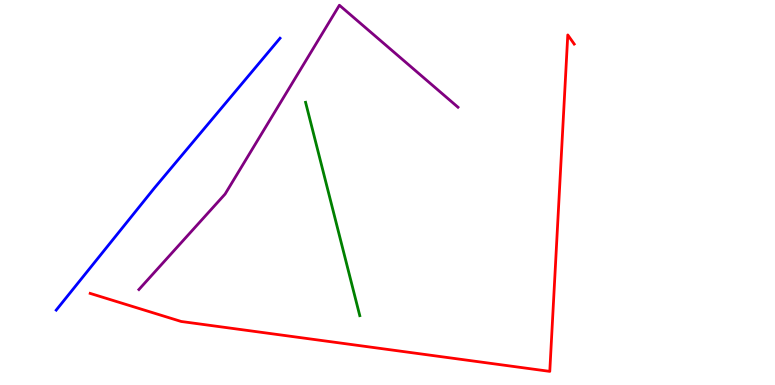[{'lines': ['blue', 'red'], 'intersections': []}, {'lines': ['green', 'red'], 'intersections': []}, {'lines': ['purple', 'red'], 'intersections': []}, {'lines': ['blue', 'green'], 'intersections': []}, {'lines': ['blue', 'purple'], 'intersections': []}, {'lines': ['green', 'purple'], 'intersections': []}]